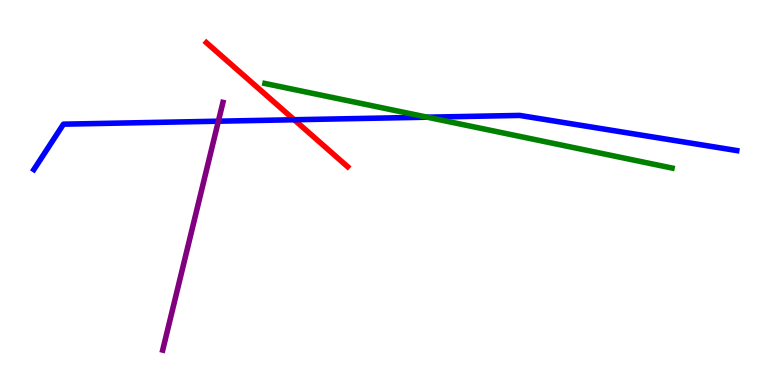[{'lines': ['blue', 'red'], 'intersections': [{'x': 3.8, 'y': 6.89}]}, {'lines': ['green', 'red'], 'intersections': []}, {'lines': ['purple', 'red'], 'intersections': []}, {'lines': ['blue', 'green'], 'intersections': [{'x': 5.51, 'y': 6.96}]}, {'lines': ['blue', 'purple'], 'intersections': [{'x': 2.82, 'y': 6.85}]}, {'lines': ['green', 'purple'], 'intersections': []}]